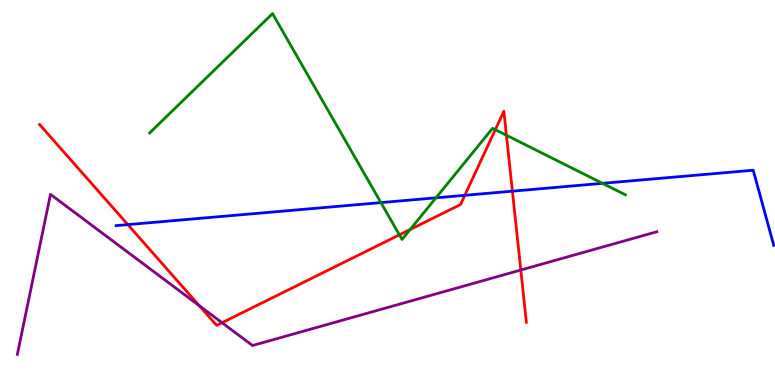[{'lines': ['blue', 'red'], 'intersections': [{'x': 1.65, 'y': 4.17}, {'x': 6.0, 'y': 4.93}, {'x': 6.61, 'y': 5.03}]}, {'lines': ['green', 'red'], 'intersections': [{'x': 5.15, 'y': 3.9}, {'x': 5.29, 'y': 4.04}, {'x': 6.39, 'y': 6.63}, {'x': 6.53, 'y': 6.49}]}, {'lines': ['purple', 'red'], 'intersections': [{'x': 2.57, 'y': 2.06}, {'x': 2.87, 'y': 1.62}, {'x': 6.72, 'y': 2.99}]}, {'lines': ['blue', 'green'], 'intersections': [{'x': 4.91, 'y': 4.74}, {'x': 5.63, 'y': 4.86}, {'x': 7.77, 'y': 5.24}]}, {'lines': ['blue', 'purple'], 'intersections': []}, {'lines': ['green', 'purple'], 'intersections': []}]